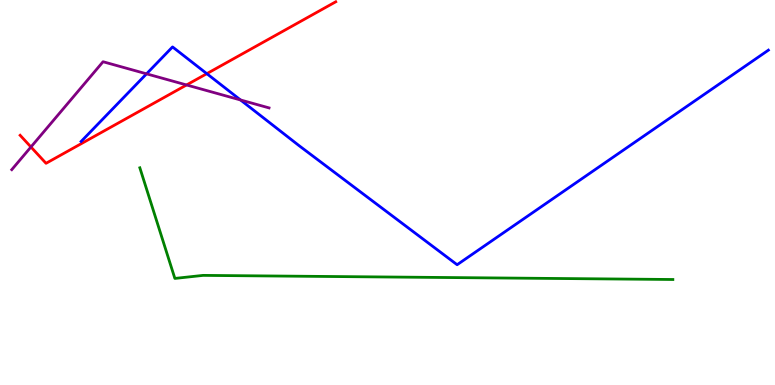[{'lines': ['blue', 'red'], 'intersections': [{'x': 2.67, 'y': 8.09}]}, {'lines': ['green', 'red'], 'intersections': []}, {'lines': ['purple', 'red'], 'intersections': [{'x': 0.399, 'y': 6.18}, {'x': 2.41, 'y': 7.79}]}, {'lines': ['blue', 'green'], 'intersections': []}, {'lines': ['blue', 'purple'], 'intersections': [{'x': 1.89, 'y': 8.08}, {'x': 3.1, 'y': 7.4}]}, {'lines': ['green', 'purple'], 'intersections': []}]